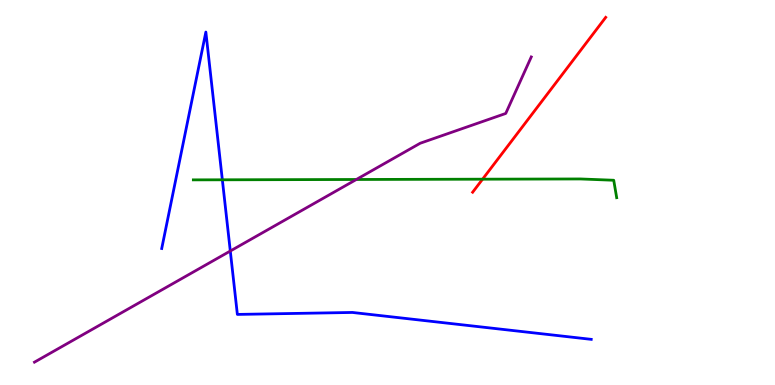[{'lines': ['blue', 'red'], 'intersections': []}, {'lines': ['green', 'red'], 'intersections': [{'x': 6.23, 'y': 5.35}]}, {'lines': ['purple', 'red'], 'intersections': []}, {'lines': ['blue', 'green'], 'intersections': [{'x': 2.87, 'y': 5.33}]}, {'lines': ['blue', 'purple'], 'intersections': [{'x': 2.97, 'y': 3.48}]}, {'lines': ['green', 'purple'], 'intersections': [{'x': 4.6, 'y': 5.34}]}]